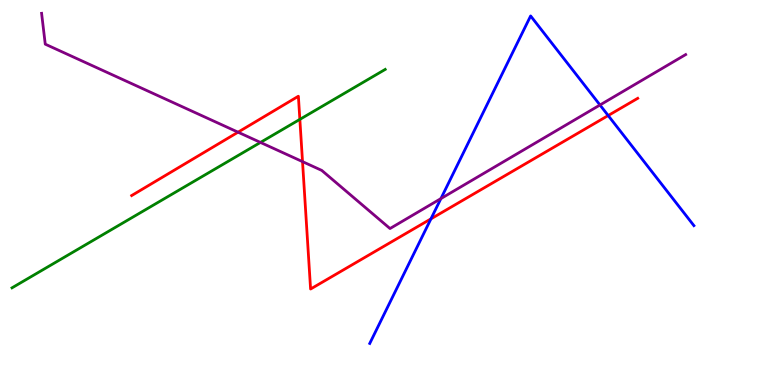[{'lines': ['blue', 'red'], 'intersections': [{'x': 5.56, 'y': 4.32}, {'x': 7.85, 'y': 7.0}]}, {'lines': ['green', 'red'], 'intersections': [{'x': 3.87, 'y': 6.9}]}, {'lines': ['purple', 'red'], 'intersections': [{'x': 3.07, 'y': 6.57}, {'x': 3.9, 'y': 5.8}]}, {'lines': ['blue', 'green'], 'intersections': []}, {'lines': ['blue', 'purple'], 'intersections': [{'x': 5.69, 'y': 4.84}, {'x': 7.74, 'y': 7.27}]}, {'lines': ['green', 'purple'], 'intersections': [{'x': 3.36, 'y': 6.3}]}]